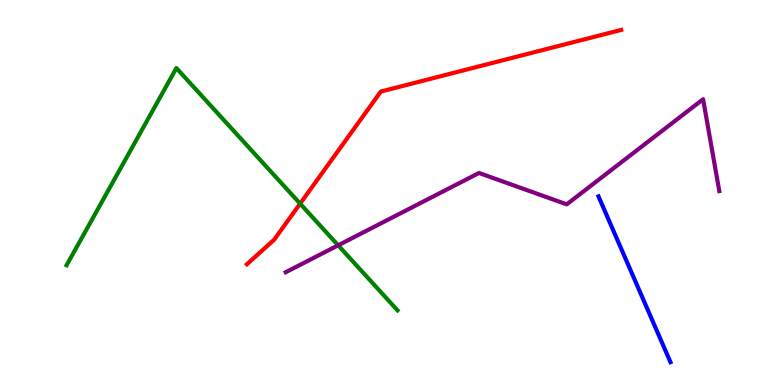[{'lines': ['blue', 'red'], 'intersections': []}, {'lines': ['green', 'red'], 'intersections': [{'x': 3.87, 'y': 4.71}]}, {'lines': ['purple', 'red'], 'intersections': []}, {'lines': ['blue', 'green'], 'intersections': []}, {'lines': ['blue', 'purple'], 'intersections': []}, {'lines': ['green', 'purple'], 'intersections': [{'x': 4.36, 'y': 3.63}]}]